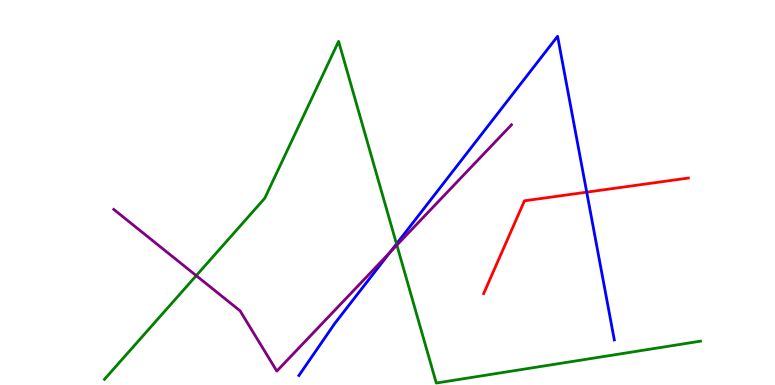[{'lines': ['blue', 'red'], 'intersections': [{'x': 7.57, 'y': 5.01}]}, {'lines': ['green', 'red'], 'intersections': []}, {'lines': ['purple', 'red'], 'intersections': []}, {'lines': ['blue', 'green'], 'intersections': [{'x': 5.12, 'y': 3.66}]}, {'lines': ['blue', 'purple'], 'intersections': [{'x': 5.03, 'y': 3.44}]}, {'lines': ['green', 'purple'], 'intersections': [{'x': 2.53, 'y': 2.84}, {'x': 5.12, 'y': 3.63}]}]